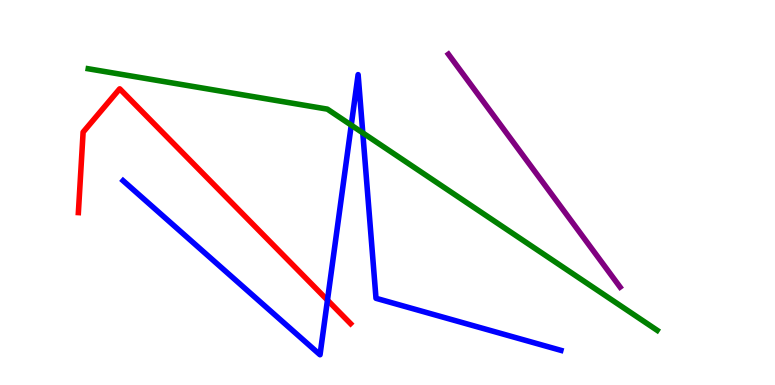[{'lines': ['blue', 'red'], 'intersections': [{'x': 4.23, 'y': 2.2}]}, {'lines': ['green', 'red'], 'intersections': []}, {'lines': ['purple', 'red'], 'intersections': []}, {'lines': ['blue', 'green'], 'intersections': [{'x': 4.53, 'y': 6.75}, {'x': 4.68, 'y': 6.55}]}, {'lines': ['blue', 'purple'], 'intersections': []}, {'lines': ['green', 'purple'], 'intersections': []}]